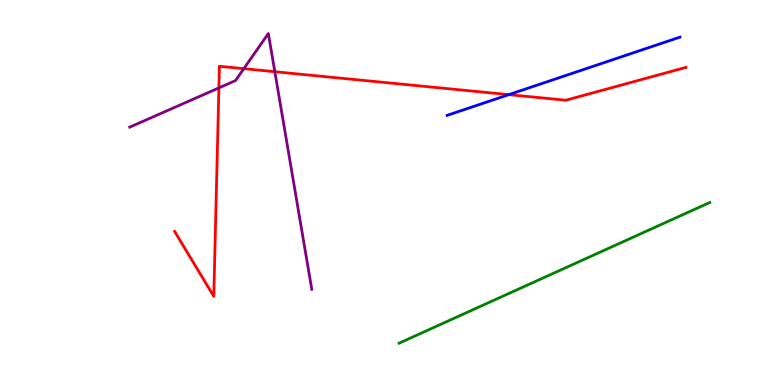[{'lines': ['blue', 'red'], 'intersections': [{'x': 6.57, 'y': 7.54}]}, {'lines': ['green', 'red'], 'intersections': []}, {'lines': ['purple', 'red'], 'intersections': [{'x': 2.82, 'y': 7.72}, {'x': 3.15, 'y': 8.22}, {'x': 3.55, 'y': 8.14}]}, {'lines': ['blue', 'green'], 'intersections': []}, {'lines': ['blue', 'purple'], 'intersections': []}, {'lines': ['green', 'purple'], 'intersections': []}]